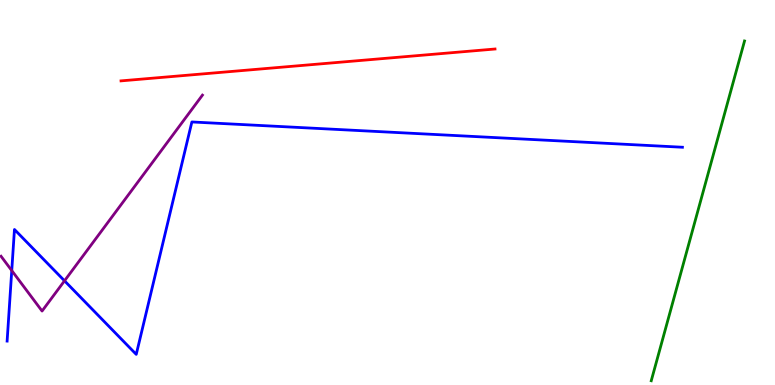[{'lines': ['blue', 'red'], 'intersections': []}, {'lines': ['green', 'red'], 'intersections': []}, {'lines': ['purple', 'red'], 'intersections': []}, {'lines': ['blue', 'green'], 'intersections': []}, {'lines': ['blue', 'purple'], 'intersections': [{'x': 0.152, 'y': 2.97}, {'x': 0.832, 'y': 2.71}]}, {'lines': ['green', 'purple'], 'intersections': []}]